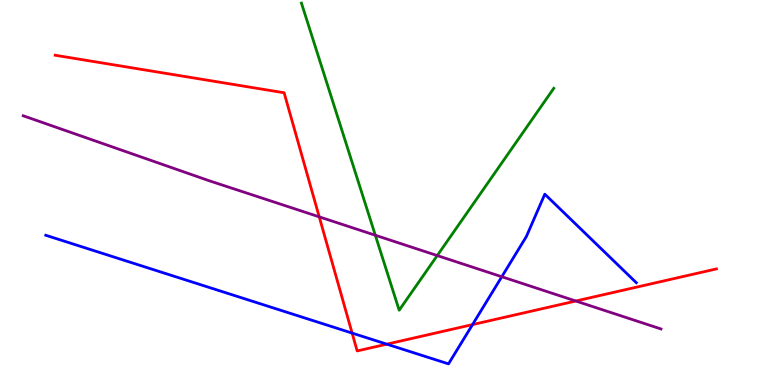[{'lines': ['blue', 'red'], 'intersections': [{'x': 4.54, 'y': 1.35}, {'x': 4.99, 'y': 1.06}, {'x': 6.1, 'y': 1.57}]}, {'lines': ['green', 'red'], 'intersections': []}, {'lines': ['purple', 'red'], 'intersections': [{'x': 4.12, 'y': 4.37}, {'x': 7.43, 'y': 2.18}]}, {'lines': ['blue', 'green'], 'intersections': []}, {'lines': ['blue', 'purple'], 'intersections': [{'x': 6.47, 'y': 2.81}]}, {'lines': ['green', 'purple'], 'intersections': [{'x': 4.84, 'y': 3.89}, {'x': 5.64, 'y': 3.36}]}]